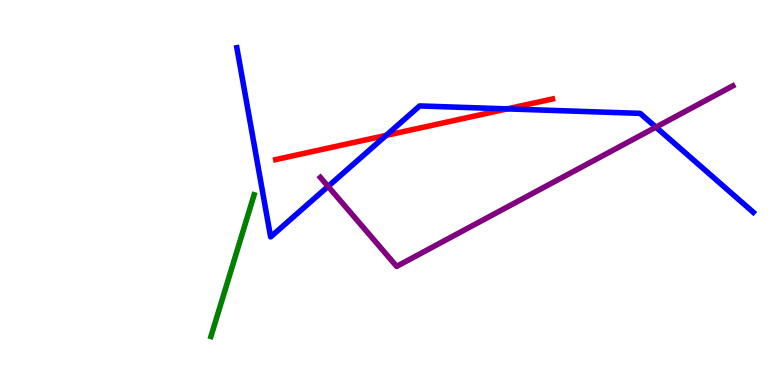[{'lines': ['blue', 'red'], 'intersections': [{'x': 4.98, 'y': 6.48}, {'x': 6.54, 'y': 7.17}]}, {'lines': ['green', 'red'], 'intersections': []}, {'lines': ['purple', 'red'], 'intersections': []}, {'lines': ['blue', 'green'], 'intersections': []}, {'lines': ['blue', 'purple'], 'intersections': [{'x': 4.23, 'y': 5.16}, {'x': 8.46, 'y': 6.7}]}, {'lines': ['green', 'purple'], 'intersections': []}]